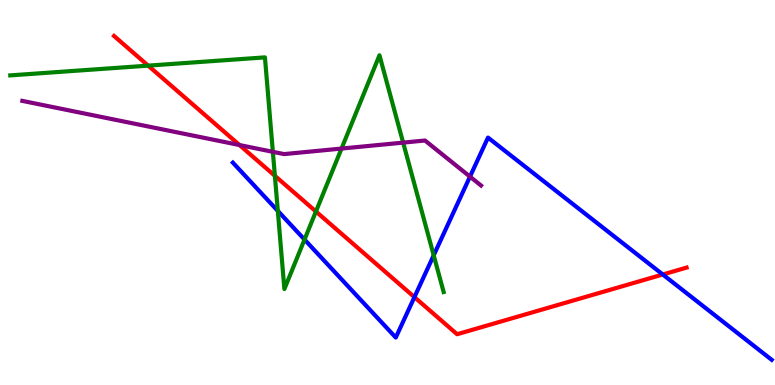[{'lines': ['blue', 'red'], 'intersections': [{'x': 5.35, 'y': 2.28}, {'x': 8.55, 'y': 2.87}]}, {'lines': ['green', 'red'], 'intersections': [{'x': 1.91, 'y': 8.3}, {'x': 3.55, 'y': 5.43}, {'x': 4.08, 'y': 4.51}]}, {'lines': ['purple', 'red'], 'intersections': [{'x': 3.09, 'y': 6.23}]}, {'lines': ['blue', 'green'], 'intersections': [{'x': 3.58, 'y': 4.52}, {'x': 3.93, 'y': 3.78}, {'x': 5.6, 'y': 3.37}]}, {'lines': ['blue', 'purple'], 'intersections': [{'x': 6.06, 'y': 5.41}]}, {'lines': ['green', 'purple'], 'intersections': [{'x': 3.52, 'y': 6.06}, {'x': 4.41, 'y': 6.14}, {'x': 5.2, 'y': 6.3}]}]